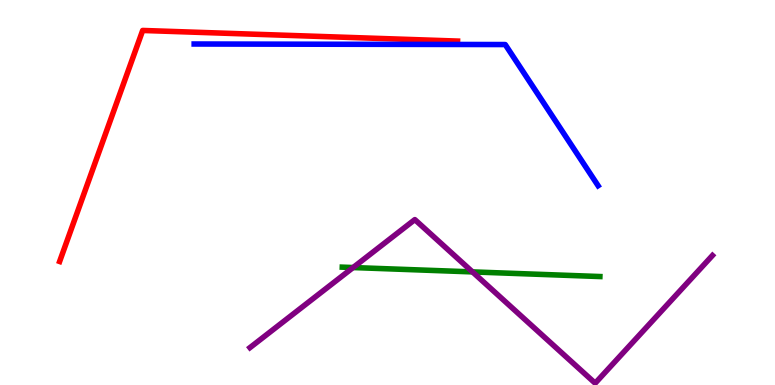[{'lines': ['blue', 'red'], 'intersections': []}, {'lines': ['green', 'red'], 'intersections': []}, {'lines': ['purple', 'red'], 'intersections': []}, {'lines': ['blue', 'green'], 'intersections': []}, {'lines': ['blue', 'purple'], 'intersections': []}, {'lines': ['green', 'purple'], 'intersections': [{'x': 4.56, 'y': 3.05}, {'x': 6.1, 'y': 2.94}]}]